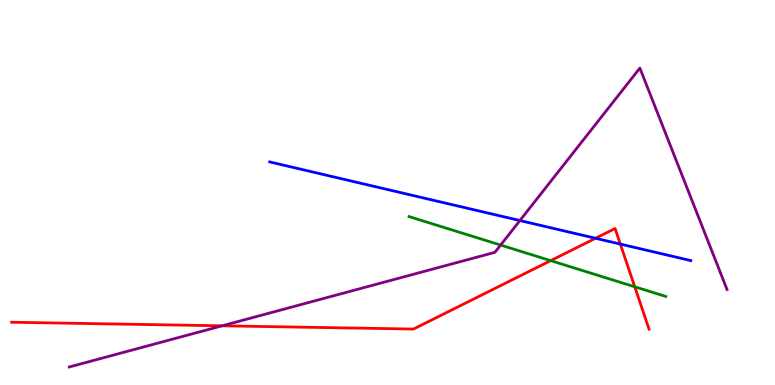[{'lines': ['blue', 'red'], 'intersections': [{'x': 7.68, 'y': 3.81}, {'x': 8.0, 'y': 3.66}]}, {'lines': ['green', 'red'], 'intersections': [{'x': 7.11, 'y': 3.23}, {'x': 8.19, 'y': 2.55}]}, {'lines': ['purple', 'red'], 'intersections': [{'x': 2.87, 'y': 1.54}]}, {'lines': ['blue', 'green'], 'intersections': []}, {'lines': ['blue', 'purple'], 'intersections': [{'x': 6.71, 'y': 4.27}]}, {'lines': ['green', 'purple'], 'intersections': [{'x': 6.46, 'y': 3.63}]}]